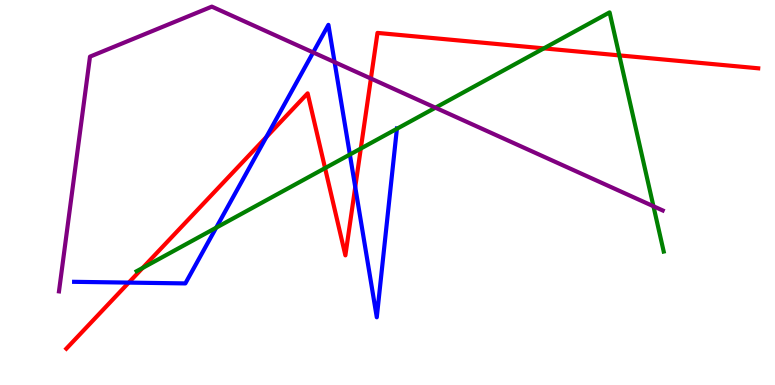[{'lines': ['blue', 'red'], 'intersections': [{'x': 1.66, 'y': 2.66}, {'x': 3.44, 'y': 6.44}, {'x': 4.58, 'y': 5.14}]}, {'lines': ['green', 'red'], 'intersections': [{'x': 1.84, 'y': 3.04}, {'x': 4.19, 'y': 5.63}, {'x': 4.66, 'y': 6.14}, {'x': 7.02, 'y': 8.74}, {'x': 7.99, 'y': 8.56}]}, {'lines': ['purple', 'red'], 'intersections': [{'x': 4.79, 'y': 7.96}]}, {'lines': ['blue', 'green'], 'intersections': [{'x': 2.79, 'y': 4.09}, {'x': 4.51, 'y': 5.99}, {'x': 5.12, 'y': 6.65}]}, {'lines': ['blue', 'purple'], 'intersections': [{'x': 4.04, 'y': 8.64}, {'x': 4.32, 'y': 8.39}]}, {'lines': ['green', 'purple'], 'intersections': [{'x': 5.62, 'y': 7.2}, {'x': 8.43, 'y': 4.64}]}]